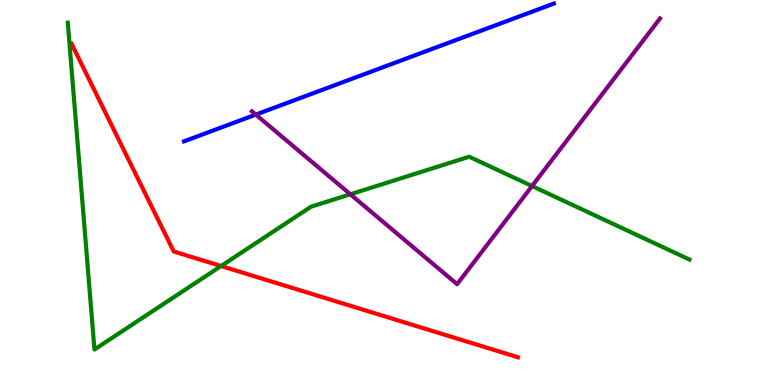[{'lines': ['blue', 'red'], 'intersections': []}, {'lines': ['green', 'red'], 'intersections': [{'x': 2.85, 'y': 3.09}]}, {'lines': ['purple', 'red'], 'intersections': []}, {'lines': ['blue', 'green'], 'intersections': []}, {'lines': ['blue', 'purple'], 'intersections': [{'x': 3.3, 'y': 7.02}]}, {'lines': ['green', 'purple'], 'intersections': [{'x': 4.52, 'y': 4.95}, {'x': 6.87, 'y': 5.17}]}]